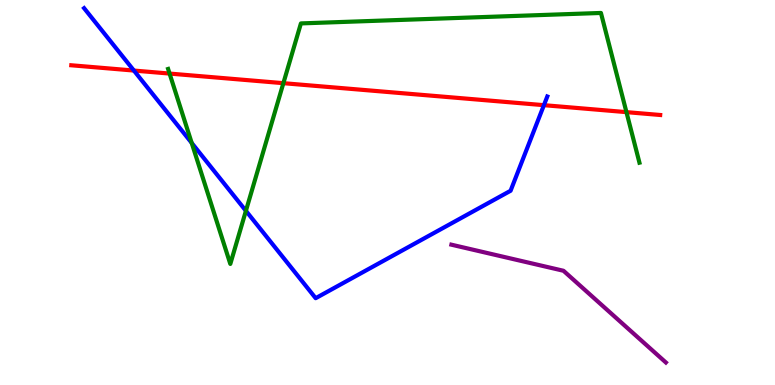[{'lines': ['blue', 'red'], 'intersections': [{'x': 1.73, 'y': 8.17}, {'x': 7.02, 'y': 7.27}]}, {'lines': ['green', 'red'], 'intersections': [{'x': 2.19, 'y': 8.09}, {'x': 3.66, 'y': 7.84}, {'x': 8.08, 'y': 7.09}]}, {'lines': ['purple', 'red'], 'intersections': []}, {'lines': ['blue', 'green'], 'intersections': [{'x': 2.47, 'y': 6.29}, {'x': 3.17, 'y': 4.52}]}, {'lines': ['blue', 'purple'], 'intersections': []}, {'lines': ['green', 'purple'], 'intersections': []}]